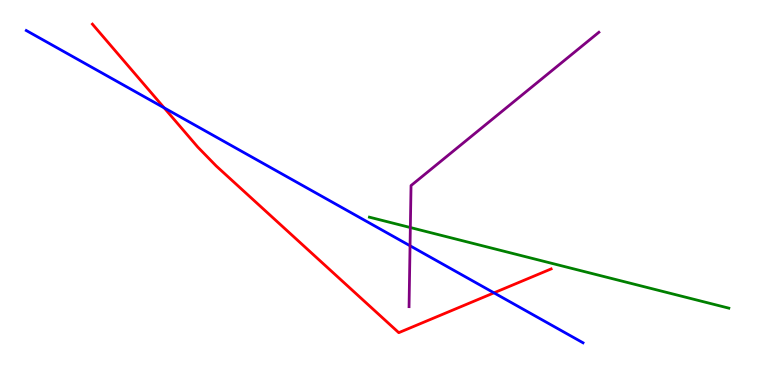[{'lines': ['blue', 'red'], 'intersections': [{'x': 2.12, 'y': 7.2}, {'x': 6.37, 'y': 2.39}]}, {'lines': ['green', 'red'], 'intersections': []}, {'lines': ['purple', 'red'], 'intersections': []}, {'lines': ['blue', 'green'], 'intersections': []}, {'lines': ['blue', 'purple'], 'intersections': [{'x': 5.29, 'y': 3.62}]}, {'lines': ['green', 'purple'], 'intersections': [{'x': 5.29, 'y': 4.09}]}]